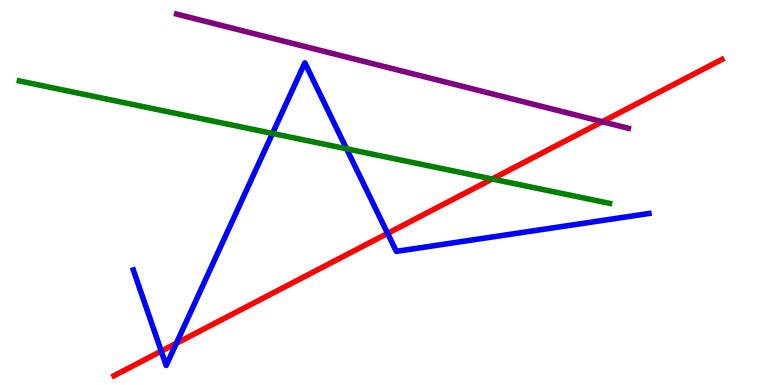[{'lines': ['blue', 'red'], 'intersections': [{'x': 2.08, 'y': 0.879}, {'x': 2.28, 'y': 1.08}, {'x': 5.0, 'y': 3.94}]}, {'lines': ['green', 'red'], 'intersections': [{'x': 6.35, 'y': 5.35}]}, {'lines': ['purple', 'red'], 'intersections': [{'x': 7.77, 'y': 6.84}]}, {'lines': ['blue', 'green'], 'intersections': [{'x': 3.52, 'y': 6.53}, {'x': 4.47, 'y': 6.14}]}, {'lines': ['blue', 'purple'], 'intersections': []}, {'lines': ['green', 'purple'], 'intersections': []}]